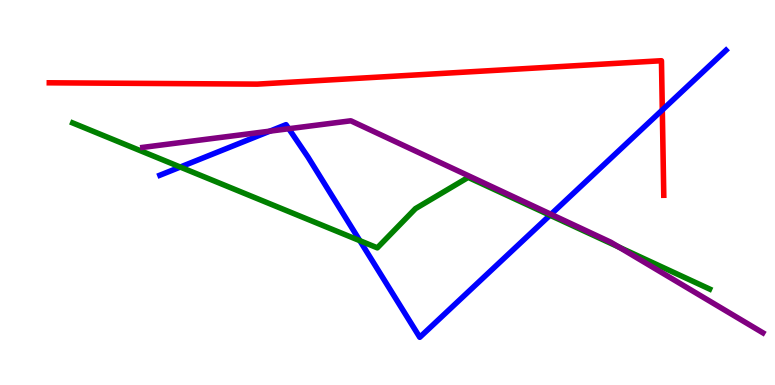[{'lines': ['blue', 'red'], 'intersections': [{'x': 8.55, 'y': 7.14}]}, {'lines': ['green', 'red'], 'intersections': []}, {'lines': ['purple', 'red'], 'intersections': []}, {'lines': ['blue', 'green'], 'intersections': [{'x': 2.33, 'y': 5.66}, {'x': 4.64, 'y': 3.75}, {'x': 7.1, 'y': 4.41}]}, {'lines': ['blue', 'purple'], 'intersections': [{'x': 3.48, 'y': 6.59}, {'x': 3.73, 'y': 6.66}, {'x': 7.11, 'y': 4.43}]}, {'lines': ['green', 'purple'], 'intersections': [{'x': 7.99, 'y': 3.58}]}]